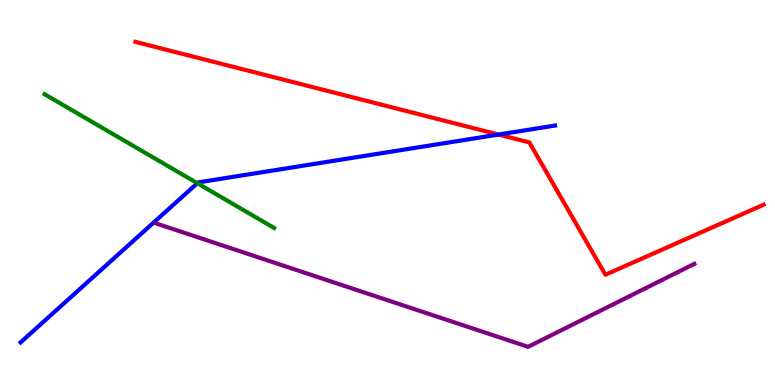[{'lines': ['blue', 'red'], 'intersections': [{'x': 6.43, 'y': 6.5}]}, {'lines': ['green', 'red'], 'intersections': []}, {'lines': ['purple', 'red'], 'intersections': []}, {'lines': ['blue', 'green'], 'intersections': [{'x': 2.55, 'y': 5.24}]}, {'lines': ['blue', 'purple'], 'intersections': []}, {'lines': ['green', 'purple'], 'intersections': []}]